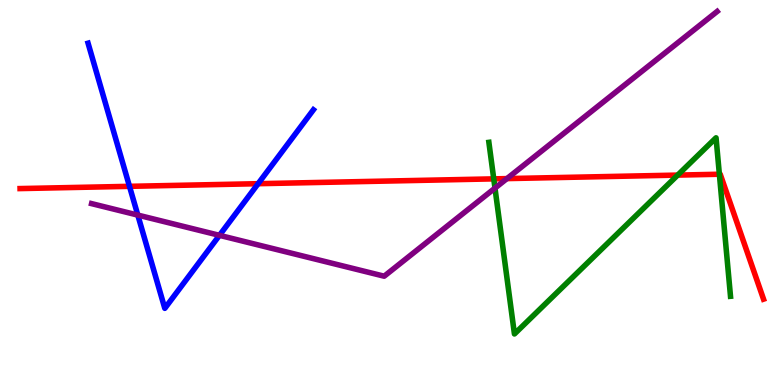[{'lines': ['blue', 'red'], 'intersections': [{'x': 1.67, 'y': 5.16}, {'x': 3.33, 'y': 5.23}]}, {'lines': ['green', 'red'], 'intersections': [{'x': 6.37, 'y': 5.35}, {'x': 8.74, 'y': 5.45}, {'x': 9.28, 'y': 5.47}]}, {'lines': ['purple', 'red'], 'intersections': [{'x': 6.54, 'y': 5.36}]}, {'lines': ['blue', 'green'], 'intersections': []}, {'lines': ['blue', 'purple'], 'intersections': [{'x': 1.78, 'y': 4.41}, {'x': 2.83, 'y': 3.89}]}, {'lines': ['green', 'purple'], 'intersections': [{'x': 6.39, 'y': 5.11}]}]